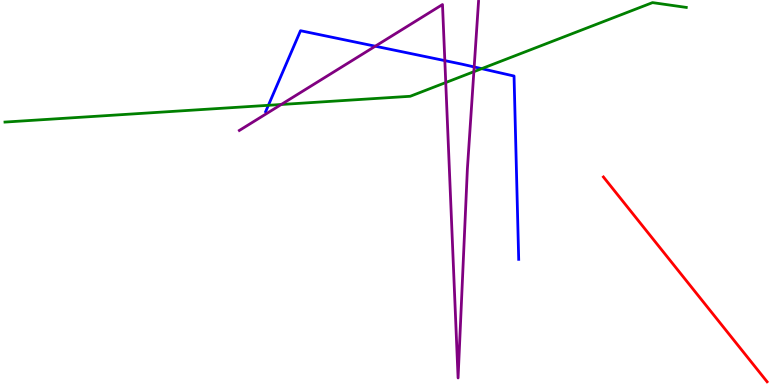[{'lines': ['blue', 'red'], 'intersections': []}, {'lines': ['green', 'red'], 'intersections': []}, {'lines': ['purple', 'red'], 'intersections': []}, {'lines': ['blue', 'green'], 'intersections': [{'x': 3.46, 'y': 7.26}, {'x': 6.22, 'y': 8.22}]}, {'lines': ['blue', 'purple'], 'intersections': [{'x': 4.84, 'y': 8.8}, {'x': 5.74, 'y': 8.43}, {'x': 6.12, 'y': 8.26}]}, {'lines': ['green', 'purple'], 'intersections': [{'x': 3.63, 'y': 7.29}, {'x': 5.75, 'y': 7.86}, {'x': 6.11, 'y': 8.14}]}]